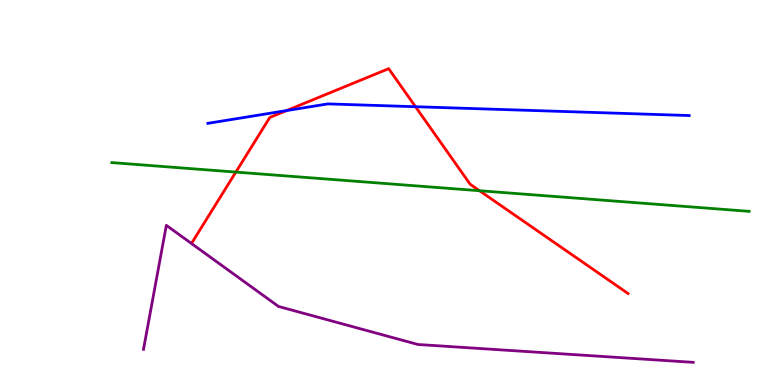[{'lines': ['blue', 'red'], 'intersections': [{'x': 3.7, 'y': 7.13}, {'x': 5.36, 'y': 7.23}]}, {'lines': ['green', 'red'], 'intersections': [{'x': 3.04, 'y': 5.53}, {'x': 6.19, 'y': 5.05}]}, {'lines': ['purple', 'red'], 'intersections': []}, {'lines': ['blue', 'green'], 'intersections': []}, {'lines': ['blue', 'purple'], 'intersections': []}, {'lines': ['green', 'purple'], 'intersections': []}]